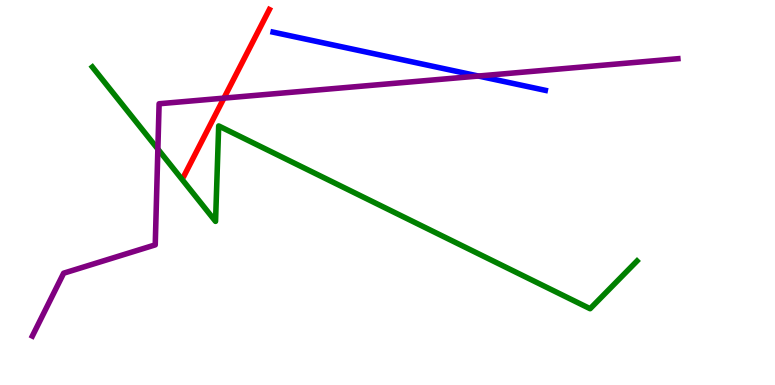[{'lines': ['blue', 'red'], 'intersections': []}, {'lines': ['green', 'red'], 'intersections': []}, {'lines': ['purple', 'red'], 'intersections': [{'x': 2.89, 'y': 7.45}]}, {'lines': ['blue', 'green'], 'intersections': []}, {'lines': ['blue', 'purple'], 'intersections': [{'x': 6.17, 'y': 8.03}]}, {'lines': ['green', 'purple'], 'intersections': [{'x': 2.04, 'y': 6.13}]}]